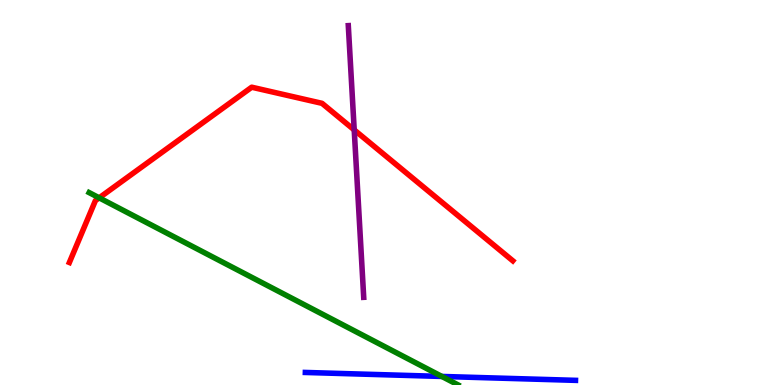[{'lines': ['blue', 'red'], 'intersections': []}, {'lines': ['green', 'red'], 'intersections': [{'x': 1.28, 'y': 4.86}]}, {'lines': ['purple', 'red'], 'intersections': [{'x': 4.57, 'y': 6.63}]}, {'lines': ['blue', 'green'], 'intersections': [{'x': 5.7, 'y': 0.222}]}, {'lines': ['blue', 'purple'], 'intersections': []}, {'lines': ['green', 'purple'], 'intersections': []}]